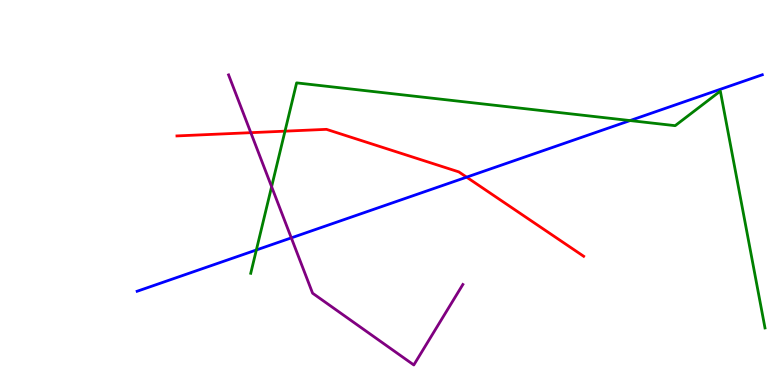[{'lines': ['blue', 'red'], 'intersections': [{'x': 6.02, 'y': 5.4}]}, {'lines': ['green', 'red'], 'intersections': [{'x': 3.68, 'y': 6.59}]}, {'lines': ['purple', 'red'], 'intersections': [{'x': 3.24, 'y': 6.55}]}, {'lines': ['blue', 'green'], 'intersections': [{'x': 3.31, 'y': 3.51}, {'x': 8.13, 'y': 6.87}]}, {'lines': ['blue', 'purple'], 'intersections': [{'x': 3.76, 'y': 3.82}]}, {'lines': ['green', 'purple'], 'intersections': [{'x': 3.5, 'y': 5.15}]}]